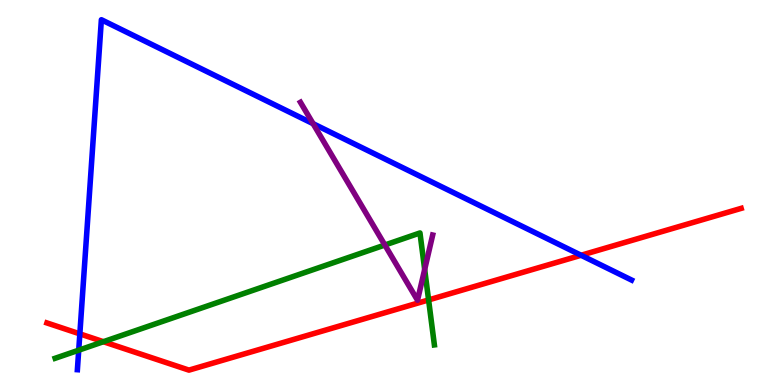[{'lines': ['blue', 'red'], 'intersections': [{'x': 1.03, 'y': 1.33}, {'x': 7.5, 'y': 3.37}]}, {'lines': ['green', 'red'], 'intersections': [{'x': 1.33, 'y': 1.12}, {'x': 5.53, 'y': 2.21}]}, {'lines': ['purple', 'red'], 'intersections': []}, {'lines': ['blue', 'green'], 'intersections': [{'x': 1.02, 'y': 0.904}]}, {'lines': ['blue', 'purple'], 'intersections': [{'x': 4.04, 'y': 6.79}]}, {'lines': ['green', 'purple'], 'intersections': [{'x': 4.97, 'y': 3.64}, {'x': 5.48, 'y': 3.0}]}]